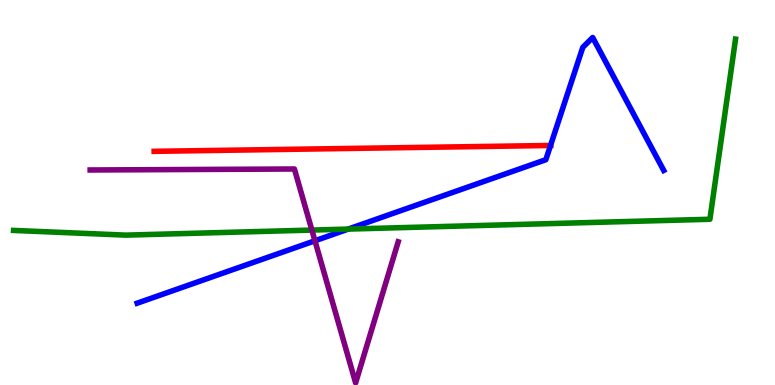[{'lines': ['blue', 'red'], 'intersections': [{'x': 7.1, 'y': 6.22}]}, {'lines': ['green', 'red'], 'intersections': []}, {'lines': ['purple', 'red'], 'intersections': []}, {'lines': ['blue', 'green'], 'intersections': [{'x': 4.49, 'y': 4.05}]}, {'lines': ['blue', 'purple'], 'intersections': [{'x': 4.06, 'y': 3.75}]}, {'lines': ['green', 'purple'], 'intersections': [{'x': 4.02, 'y': 4.02}]}]